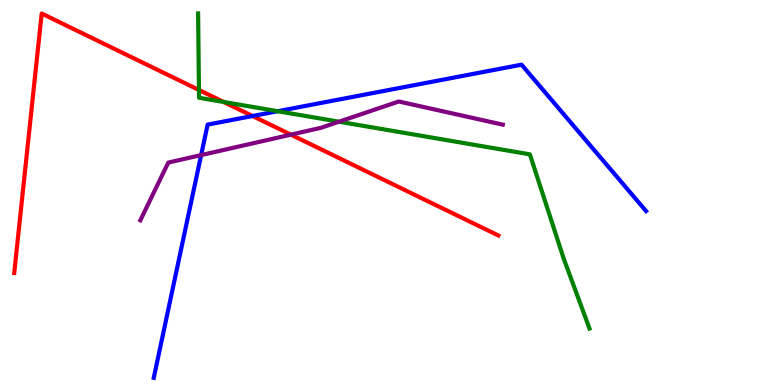[{'lines': ['blue', 'red'], 'intersections': [{'x': 3.26, 'y': 6.99}]}, {'lines': ['green', 'red'], 'intersections': [{'x': 2.57, 'y': 7.66}, {'x': 2.89, 'y': 7.35}]}, {'lines': ['purple', 'red'], 'intersections': [{'x': 3.75, 'y': 6.5}]}, {'lines': ['blue', 'green'], 'intersections': [{'x': 3.58, 'y': 7.11}]}, {'lines': ['blue', 'purple'], 'intersections': [{'x': 2.6, 'y': 5.97}]}, {'lines': ['green', 'purple'], 'intersections': [{'x': 4.37, 'y': 6.84}]}]